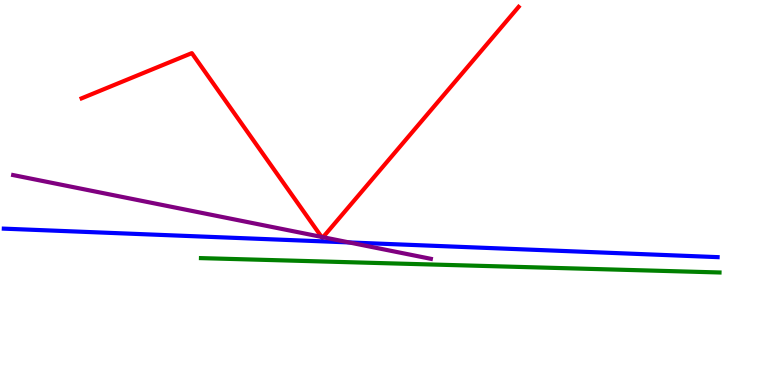[{'lines': ['blue', 'red'], 'intersections': []}, {'lines': ['green', 'red'], 'intersections': []}, {'lines': ['purple', 'red'], 'intersections': [{'x': 4.15, 'y': 3.85}, {'x': 4.17, 'y': 3.84}]}, {'lines': ['blue', 'green'], 'intersections': []}, {'lines': ['blue', 'purple'], 'intersections': [{'x': 4.5, 'y': 3.7}]}, {'lines': ['green', 'purple'], 'intersections': []}]